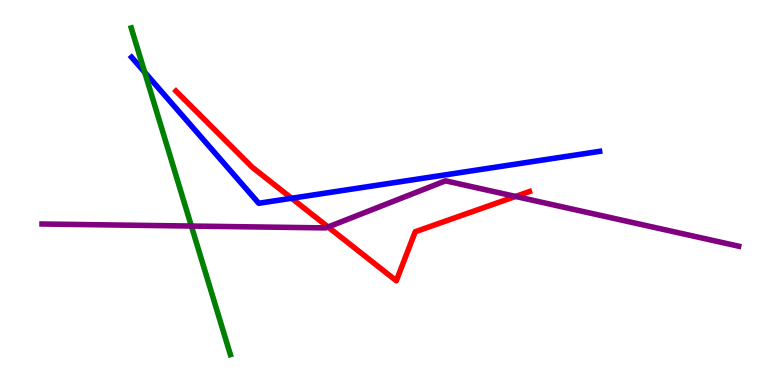[{'lines': ['blue', 'red'], 'intersections': [{'x': 3.76, 'y': 4.85}]}, {'lines': ['green', 'red'], 'intersections': []}, {'lines': ['purple', 'red'], 'intersections': [{'x': 4.23, 'y': 4.1}, {'x': 6.65, 'y': 4.9}]}, {'lines': ['blue', 'green'], 'intersections': [{'x': 1.87, 'y': 8.12}]}, {'lines': ['blue', 'purple'], 'intersections': []}, {'lines': ['green', 'purple'], 'intersections': [{'x': 2.47, 'y': 4.13}]}]